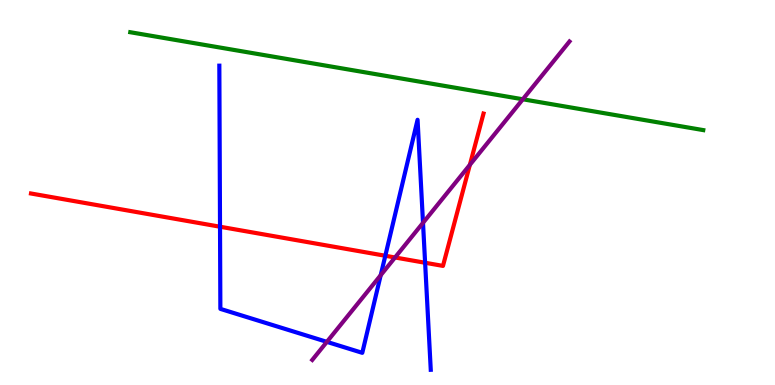[{'lines': ['blue', 'red'], 'intersections': [{'x': 2.84, 'y': 4.11}, {'x': 4.97, 'y': 3.36}, {'x': 5.49, 'y': 3.18}]}, {'lines': ['green', 'red'], 'intersections': []}, {'lines': ['purple', 'red'], 'intersections': [{'x': 5.1, 'y': 3.31}, {'x': 6.06, 'y': 5.72}]}, {'lines': ['blue', 'green'], 'intersections': []}, {'lines': ['blue', 'purple'], 'intersections': [{'x': 4.22, 'y': 1.12}, {'x': 4.91, 'y': 2.85}, {'x': 5.46, 'y': 4.21}]}, {'lines': ['green', 'purple'], 'intersections': [{'x': 6.75, 'y': 7.42}]}]